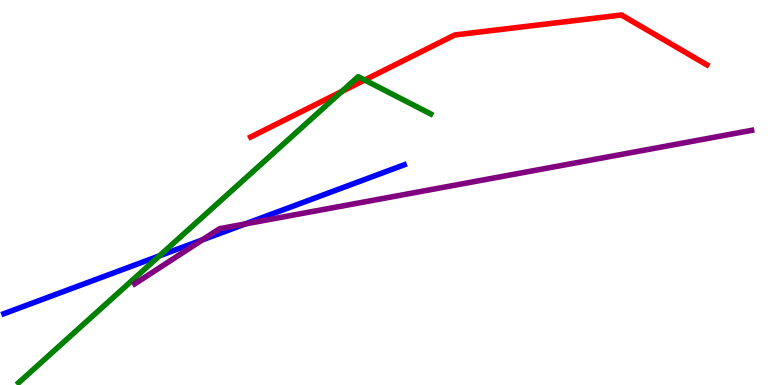[{'lines': ['blue', 'red'], 'intersections': []}, {'lines': ['green', 'red'], 'intersections': [{'x': 4.41, 'y': 7.62}, {'x': 4.71, 'y': 7.92}]}, {'lines': ['purple', 'red'], 'intersections': []}, {'lines': ['blue', 'green'], 'intersections': [{'x': 2.06, 'y': 3.35}]}, {'lines': ['blue', 'purple'], 'intersections': [{'x': 2.61, 'y': 3.77}, {'x': 3.16, 'y': 4.18}]}, {'lines': ['green', 'purple'], 'intersections': []}]